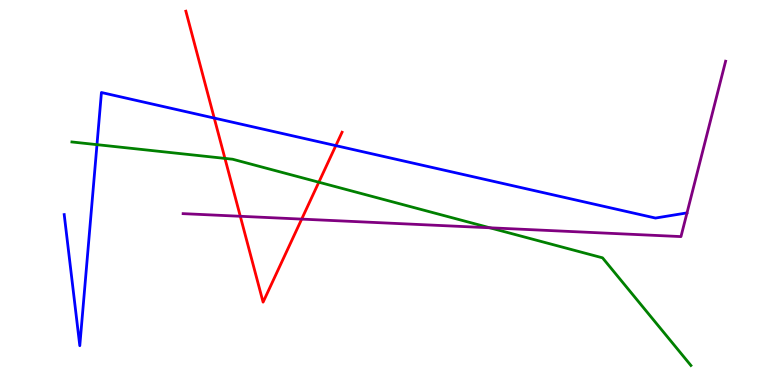[{'lines': ['blue', 'red'], 'intersections': [{'x': 2.76, 'y': 6.93}, {'x': 4.33, 'y': 6.22}]}, {'lines': ['green', 'red'], 'intersections': [{'x': 2.9, 'y': 5.89}, {'x': 4.11, 'y': 5.27}]}, {'lines': ['purple', 'red'], 'intersections': [{'x': 3.1, 'y': 4.38}, {'x': 3.89, 'y': 4.31}]}, {'lines': ['blue', 'green'], 'intersections': [{'x': 1.25, 'y': 6.24}]}, {'lines': ['blue', 'purple'], 'intersections': []}, {'lines': ['green', 'purple'], 'intersections': [{'x': 6.32, 'y': 4.08}]}]